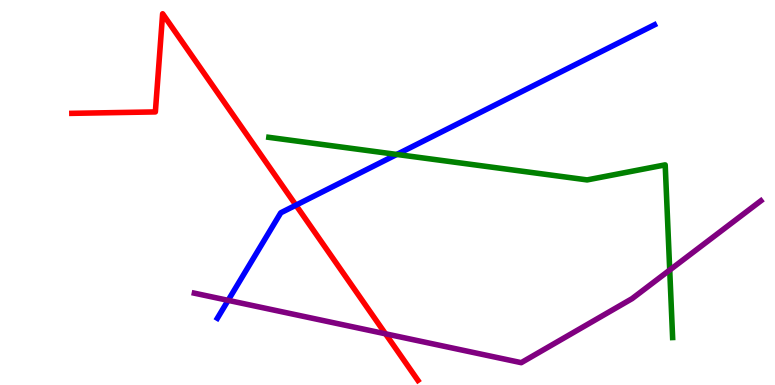[{'lines': ['blue', 'red'], 'intersections': [{'x': 3.82, 'y': 4.67}]}, {'lines': ['green', 'red'], 'intersections': []}, {'lines': ['purple', 'red'], 'intersections': [{'x': 4.97, 'y': 1.33}]}, {'lines': ['blue', 'green'], 'intersections': [{'x': 5.12, 'y': 5.99}]}, {'lines': ['blue', 'purple'], 'intersections': [{'x': 2.94, 'y': 2.2}]}, {'lines': ['green', 'purple'], 'intersections': [{'x': 8.64, 'y': 2.99}]}]